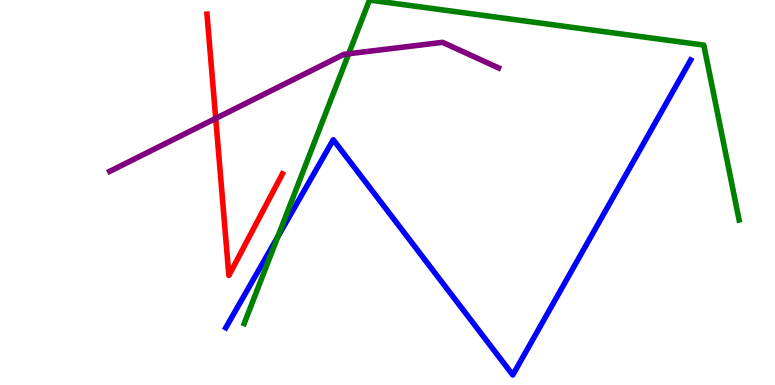[{'lines': ['blue', 'red'], 'intersections': []}, {'lines': ['green', 'red'], 'intersections': []}, {'lines': ['purple', 'red'], 'intersections': [{'x': 2.78, 'y': 6.92}]}, {'lines': ['blue', 'green'], 'intersections': [{'x': 3.58, 'y': 3.85}]}, {'lines': ['blue', 'purple'], 'intersections': []}, {'lines': ['green', 'purple'], 'intersections': [{'x': 4.5, 'y': 8.6}]}]